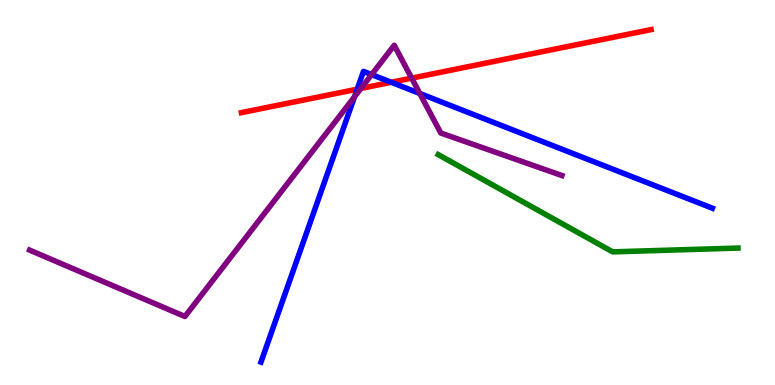[{'lines': ['blue', 'red'], 'intersections': [{'x': 4.61, 'y': 7.68}, {'x': 5.05, 'y': 7.86}]}, {'lines': ['green', 'red'], 'intersections': []}, {'lines': ['purple', 'red'], 'intersections': [{'x': 4.66, 'y': 7.7}, {'x': 5.31, 'y': 7.97}]}, {'lines': ['blue', 'green'], 'intersections': []}, {'lines': ['blue', 'purple'], 'intersections': [{'x': 4.57, 'y': 7.49}, {'x': 4.8, 'y': 8.06}, {'x': 5.42, 'y': 7.57}]}, {'lines': ['green', 'purple'], 'intersections': []}]